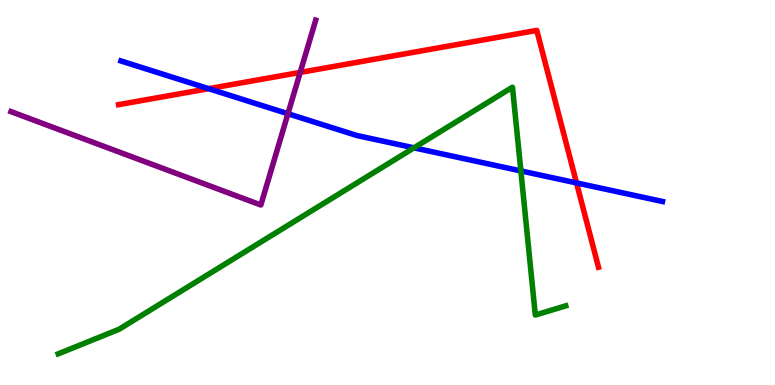[{'lines': ['blue', 'red'], 'intersections': [{'x': 2.69, 'y': 7.7}, {'x': 7.44, 'y': 5.25}]}, {'lines': ['green', 'red'], 'intersections': []}, {'lines': ['purple', 'red'], 'intersections': [{'x': 3.87, 'y': 8.12}]}, {'lines': ['blue', 'green'], 'intersections': [{'x': 5.34, 'y': 6.16}, {'x': 6.72, 'y': 5.56}]}, {'lines': ['blue', 'purple'], 'intersections': [{'x': 3.72, 'y': 7.05}]}, {'lines': ['green', 'purple'], 'intersections': []}]